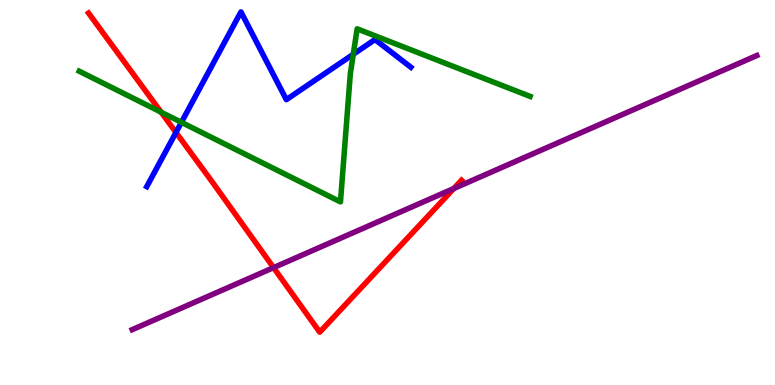[{'lines': ['blue', 'red'], 'intersections': [{'x': 2.27, 'y': 6.56}]}, {'lines': ['green', 'red'], 'intersections': [{'x': 2.08, 'y': 7.09}]}, {'lines': ['purple', 'red'], 'intersections': [{'x': 3.53, 'y': 3.05}, {'x': 5.86, 'y': 5.1}]}, {'lines': ['blue', 'green'], 'intersections': [{'x': 2.34, 'y': 6.82}, {'x': 4.56, 'y': 8.59}]}, {'lines': ['blue', 'purple'], 'intersections': []}, {'lines': ['green', 'purple'], 'intersections': []}]